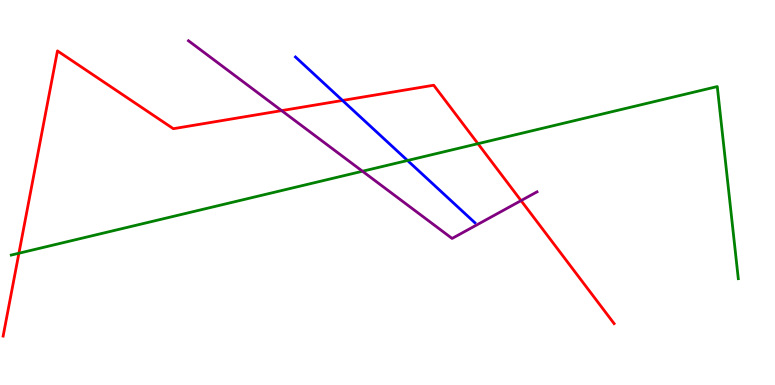[{'lines': ['blue', 'red'], 'intersections': [{'x': 4.42, 'y': 7.39}]}, {'lines': ['green', 'red'], 'intersections': [{'x': 0.244, 'y': 3.42}, {'x': 6.17, 'y': 6.27}]}, {'lines': ['purple', 'red'], 'intersections': [{'x': 3.63, 'y': 7.13}, {'x': 6.72, 'y': 4.79}]}, {'lines': ['blue', 'green'], 'intersections': [{'x': 5.26, 'y': 5.83}]}, {'lines': ['blue', 'purple'], 'intersections': []}, {'lines': ['green', 'purple'], 'intersections': [{'x': 4.68, 'y': 5.55}]}]